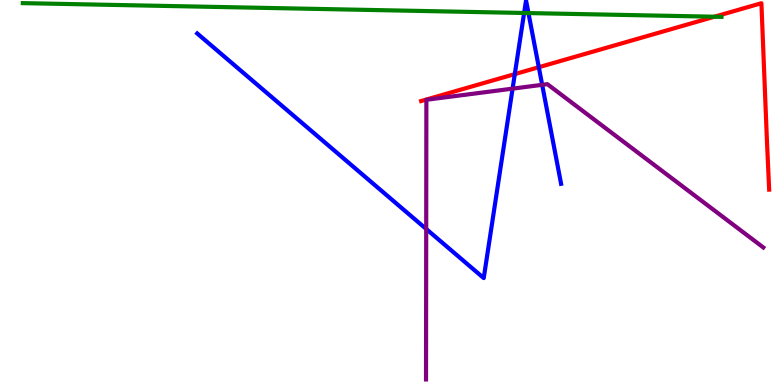[{'lines': ['blue', 'red'], 'intersections': [{'x': 6.64, 'y': 8.08}, {'x': 6.95, 'y': 8.25}]}, {'lines': ['green', 'red'], 'intersections': [{'x': 9.22, 'y': 9.57}]}, {'lines': ['purple', 'red'], 'intersections': []}, {'lines': ['blue', 'green'], 'intersections': [{'x': 6.76, 'y': 9.66}, {'x': 6.82, 'y': 9.66}]}, {'lines': ['blue', 'purple'], 'intersections': [{'x': 5.5, 'y': 4.05}, {'x': 6.61, 'y': 7.7}, {'x': 7.0, 'y': 7.8}]}, {'lines': ['green', 'purple'], 'intersections': []}]